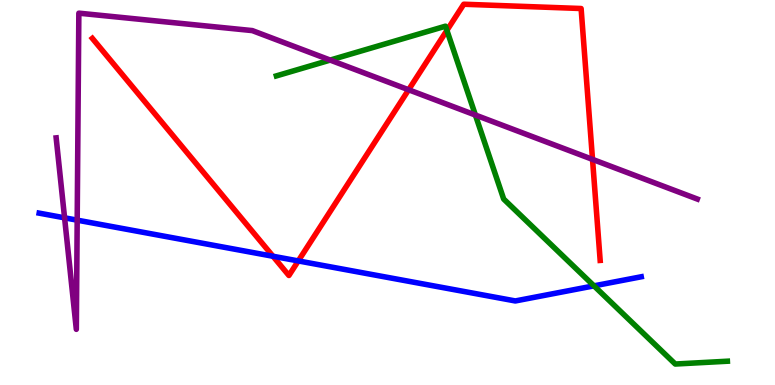[{'lines': ['blue', 'red'], 'intersections': [{'x': 3.52, 'y': 3.34}, {'x': 3.85, 'y': 3.22}]}, {'lines': ['green', 'red'], 'intersections': [{'x': 5.77, 'y': 9.21}]}, {'lines': ['purple', 'red'], 'intersections': [{'x': 5.27, 'y': 7.67}, {'x': 7.65, 'y': 5.86}]}, {'lines': ['blue', 'green'], 'intersections': [{'x': 7.66, 'y': 2.58}]}, {'lines': ['blue', 'purple'], 'intersections': [{'x': 0.833, 'y': 4.34}, {'x': 0.996, 'y': 4.28}]}, {'lines': ['green', 'purple'], 'intersections': [{'x': 4.26, 'y': 8.44}, {'x': 6.13, 'y': 7.01}]}]